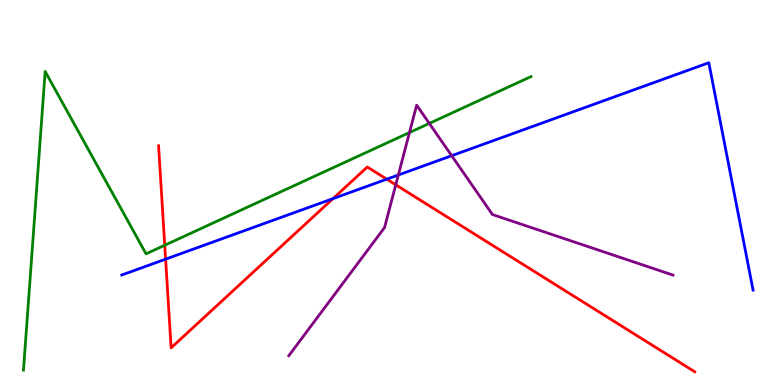[{'lines': ['blue', 'red'], 'intersections': [{'x': 2.14, 'y': 3.27}, {'x': 4.3, 'y': 4.84}, {'x': 4.99, 'y': 5.35}]}, {'lines': ['green', 'red'], 'intersections': [{'x': 2.13, 'y': 3.63}]}, {'lines': ['purple', 'red'], 'intersections': [{'x': 5.11, 'y': 5.2}]}, {'lines': ['blue', 'green'], 'intersections': []}, {'lines': ['blue', 'purple'], 'intersections': [{'x': 5.14, 'y': 5.45}, {'x': 5.83, 'y': 5.96}]}, {'lines': ['green', 'purple'], 'intersections': [{'x': 5.28, 'y': 6.56}, {'x': 5.54, 'y': 6.79}]}]